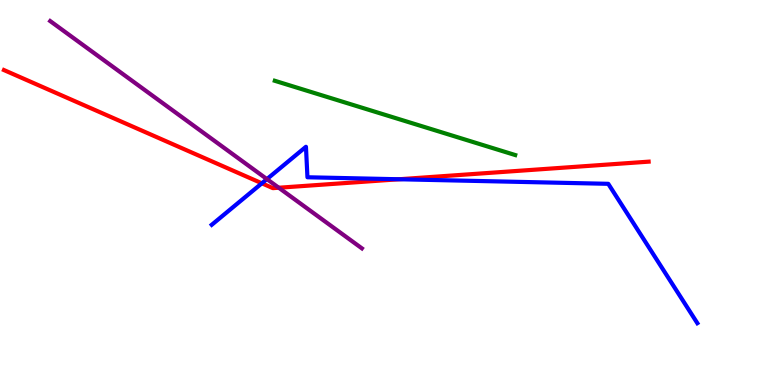[{'lines': ['blue', 'red'], 'intersections': [{'x': 3.38, 'y': 5.24}, {'x': 5.15, 'y': 5.34}]}, {'lines': ['green', 'red'], 'intersections': []}, {'lines': ['purple', 'red'], 'intersections': [{'x': 3.6, 'y': 5.12}]}, {'lines': ['blue', 'green'], 'intersections': []}, {'lines': ['blue', 'purple'], 'intersections': [{'x': 3.44, 'y': 5.35}]}, {'lines': ['green', 'purple'], 'intersections': []}]